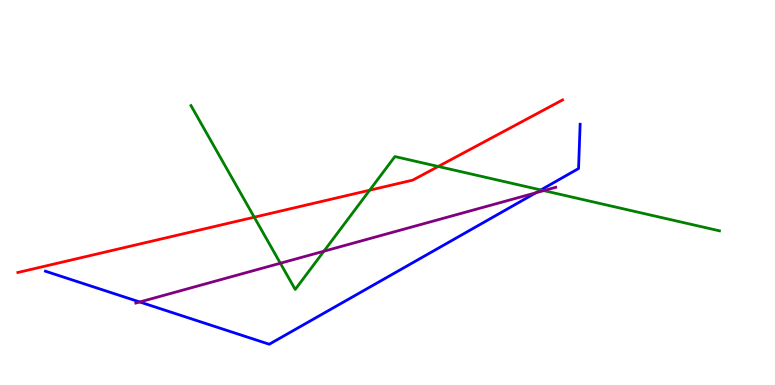[{'lines': ['blue', 'red'], 'intersections': []}, {'lines': ['green', 'red'], 'intersections': [{'x': 3.28, 'y': 4.36}, {'x': 4.77, 'y': 5.06}, {'x': 5.65, 'y': 5.68}]}, {'lines': ['purple', 'red'], 'intersections': []}, {'lines': ['blue', 'green'], 'intersections': [{'x': 6.98, 'y': 5.07}]}, {'lines': ['blue', 'purple'], 'intersections': [{'x': 1.8, 'y': 2.16}, {'x': 6.91, 'y': 4.99}]}, {'lines': ['green', 'purple'], 'intersections': [{'x': 3.62, 'y': 3.16}, {'x': 4.18, 'y': 3.47}, {'x': 7.02, 'y': 5.05}]}]